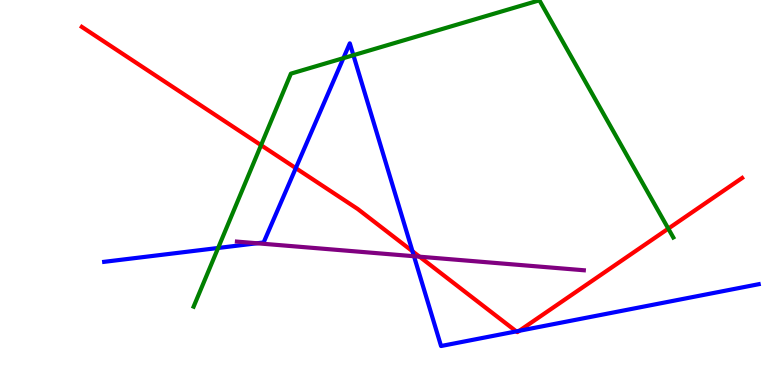[{'lines': ['blue', 'red'], 'intersections': [{'x': 3.82, 'y': 5.63}, {'x': 5.32, 'y': 3.47}, {'x': 6.66, 'y': 1.39}, {'x': 6.7, 'y': 1.41}]}, {'lines': ['green', 'red'], 'intersections': [{'x': 3.37, 'y': 6.23}, {'x': 8.62, 'y': 4.06}]}, {'lines': ['purple', 'red'], 'intersections': [{'x': 5.41, 'y': 3.33}]}, {'lines': ['blue', 'green'], 'intersections': [{'x': 2.81, 'y': 3.56}, {'x': 4.43, 'y': 8.49}, {'x': 4.56, 'y': 8.57}]}, {'lines': ['blue', 'purple'], 'intersections': [{'x': 3.32, 'y': 3.68}, {'x': 5.34, 'y': 3.34}]}, {'lines': ['green', 'purple'], 'intersections': []}]